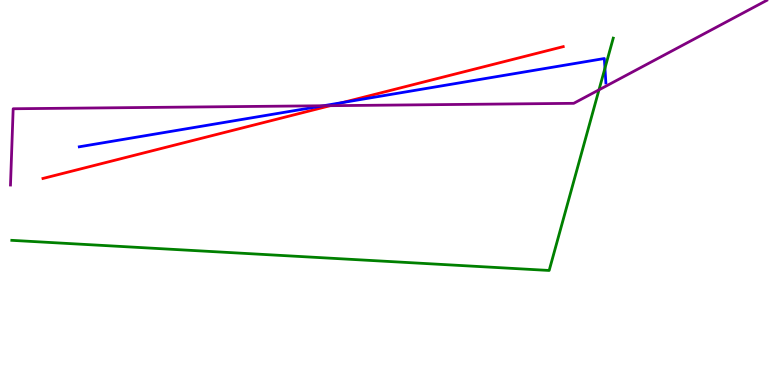[{'lines': ['blue', 'red'], 'intersections': [{'x': 4.42, 'y': 7.34}]}, {'lines': ['green', 'red'], 'intersections': []}, {'lines': ['purple', 'red'], 'intersections': [{'x': 4.26, 'y': 7.25}]}, {'lines': ['blue', 'green'], 'intersections': [{'x': 7.81, 'y': 8.23}]}, {'lines': ['blue', 'purple'], 'intersections': [{'x': 4.17, 'y': 7.25}]}, {'lines': ['green', 'purple'], 'intersections': [{'x': 7.73, 'y': 7.67}]}]